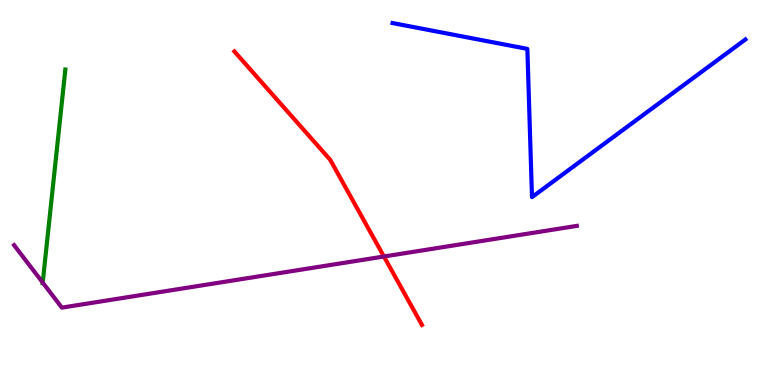[{'lines': ['blue', 'red'], 'intersections': []}, {'lines': ['green', 'red'], 'intersections': []}, {'lines': ['purple', 'red'], 'intersections': [{'x': 4.95, 'y': 3.34}]}, {'lines': ['blue', 'green'], 'intersections': []}, {'lines': ['blue', 'purple'], 'intersections': []}, {'lines': ['green', 'purple'], 'intersections': [{'x': 0.551, 'y': 2.66}]}]